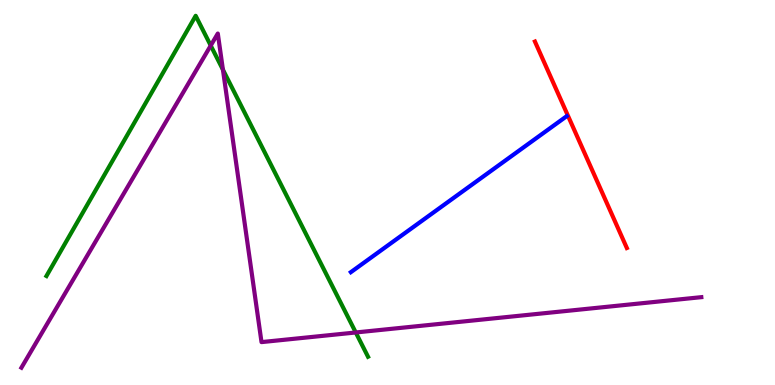[{'lines': ['blue', 'red'], 'intersections': []}, {'lines': ['green', 'red'], 'intersections': []}, {'lines': ['purple', 'red'], 'intersections': []}, {'lines': ['blue', 'green'], 'intersections': []}, {'lines': ['blue', 'purple'], 'intersections': []}, {'lines': ['green', 'purple'], 'intersections': [{'x': 2.72, 'y': 8.82}, {'x': 2.88, 'y': 8.19}, {'x': 4.59, 'y': 1.36}]}]